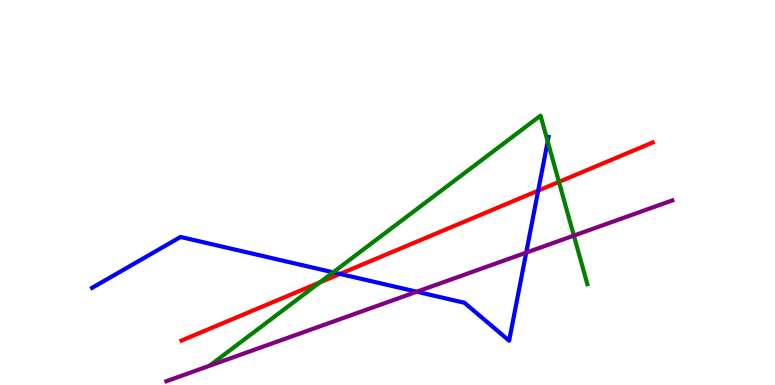[{'lines': ['blue', 'red'], 'intersections': [{'x': 4.39, 'y': 2.89}, {'x': 6.94, 'y': 5.05}]}, {'lines': ['green', 'red'], 'intersections': [{'x': 4.13, 'y': 2.66}, {'x': 7.21, 'y': 5.28}]}, {'lines': ['purple', 'red'], 'intersections': []}, {'lines': ['blue', 'green'], 'intersections': [{'x': 4.3, 'y': 2.93}, {'x': 7.07, 'y': 6.33}]}, {'lines': ['blue', 'purple'], 'intersections': [{'x': 5.38, 'y': 2.42}, {'x': 6.79, 'y': 3.44}]}, {'lines': ['green', 'purple'], 'intersections': [{'x': 7.4, 'y': 3.88}]}]